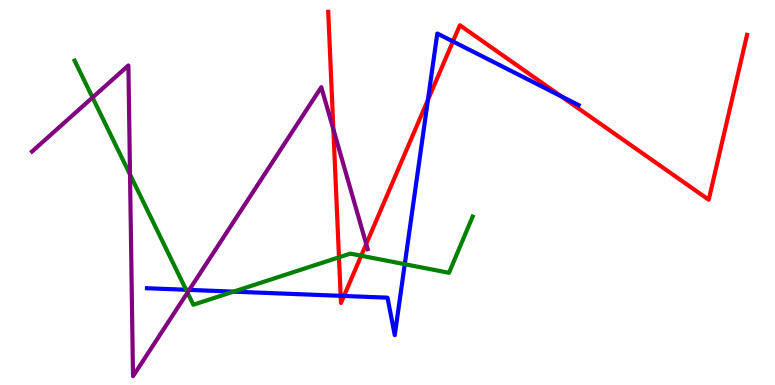[{'lines': ['blue', 'red'], 'intersections': [{'x': 4.4, 'y': 2.32}, {'x': 4.44, 'y': 2.31}, {'x': 5.52, 'y': 7.41}, {'x': 5.84, 'y': 8.92}, {'x': 7.24, 'y': 7.5}]}, {'lines': ['green', 'red'], 'intersections': [{'x': 4.37, 'y': 3.32}, {'x': 4.66, 'y': 3.36}]}, {'lines': ['purple', 'red'], 'intersections': [{'x': 4.3, 'y': 6.64}, {'x': 4.73, 'y': 3.66}]}, {'lines': ['blue', 'green'], 'intersections': [{'x': 2.4, 'y': 2.47}, {'x': 3.01, 'y': 2.43}, {'x': 5.22, 'y': 3.14}]}, {'lines': ['blue', 'purple'], 'intersections': [{'x': 2.44, 'y': 2.47}]}, {'lines': ['green', 'purple'], 'intersections': [{'x': 1.19, 'y': 7.47}, {'x': 1.68, 'y': 5.47}, {'x': 2.42, 'y': 2.4}]}]